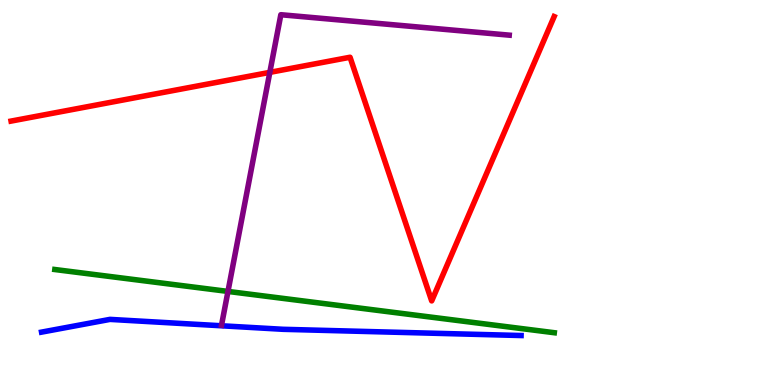[{'lines': ['blue', 'red'], 'intersections': []}, {'lines': ['green', 'red'], 'intersections': []}, {'lines': ['purple', 'red'], 'intersections': [{'x': 3.48, 'y': 8.12}]}, {'lines': ['blue', 'green'], 'intersections': []}, {'lines': ['blue', 'purple'], 'intersections': []}, {'lines': ['green', 'purple'], 'intersections': [{'x': 2.94, 'y': 2.43}]}]